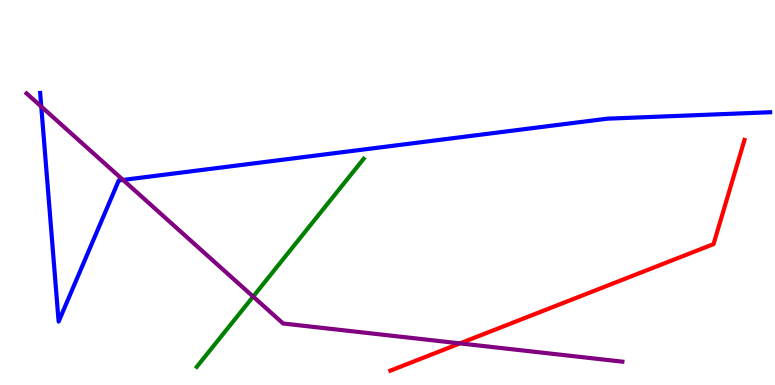[{'lines': ['blue', 'red'], 'intersections': []}, {'lines': ['green', 'red'], 'intersections': []}, {'lines': ['purple', 'red'], 'intersections': [{'x': 5.93, 'y': 1.08}]}, {'lines': ['blue', 'green'], 'intersections': []}, {'lines': ['blue', 'purple'], 'intersections': [{'x': 0.533, 'y': 7.23}, {'x': 1.59, 'y': 5.33}]}, {'lines': ['green', 'purple'], 'intersections': [{'x': 3.27, 'y': 2.3}]}]